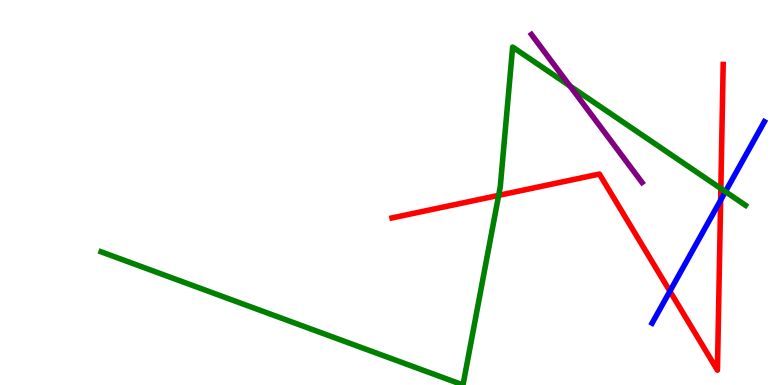[{'lines': ['blue', 'red'], 'intersections': [{'x': 8.64, 'y': 2.44}, {'x': 9.3, 'y': 4.8}]}, {'lines': ['green', 'red'], 'intersections': [{'x': 6.43, 'y': 4.93}, {'x': 9.3, 'y': 5.1}]}, {'lines': ['purple', 'red'], 'intersections': []}, {'lines': ['blue', 'green'], 'intersections': [{'x': 9.36, 'y': 5.02}]}, {'lines': ['blue', 'purple'], 'intersections': []}, {'lines': ['green', 'purple'], 'intersections': [{'x': 7.35, 'y': 7.77}]}]